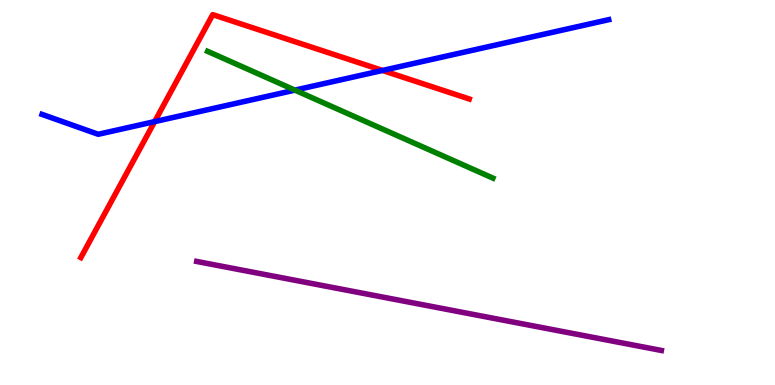[{'lines': ['blue', 'red'], 'intersections': [{'x': 2.0, 'y': 6.84}, {'x': 4.94, 'y': 8.17}]}, {'lines': ['green', 'red'], 'intersections': []}, {'lines': ['purple', 'red'], 'intersections': []}, {'lines': ['blue', 'green'], 'intersections': [{'x': 3.81, 'y': 7.66}]}, {'lines': ['blue', 'purple'], 'intersections': []}, {'lines': ['green', 'purple'], 'intersections': []}]